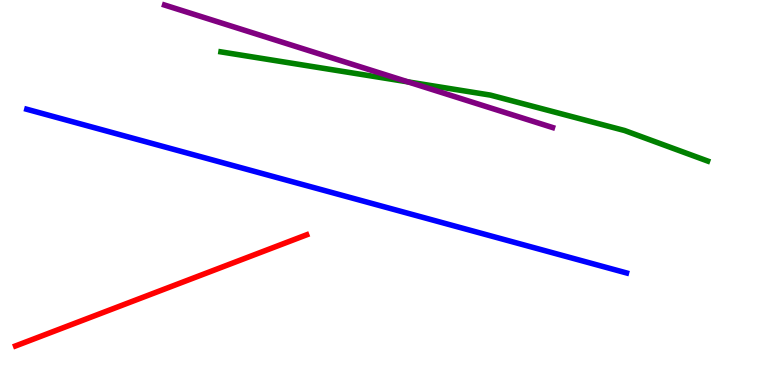[{'lines': ['blue', 'red'], 'intersections': []}, {'lines': ['green', 'red'], 'intersections': []}, {'lines': ['purple', 'red'], 'intersections': []}, {'lines': ['blue', 'green'], 'intersections': []}, {'lines': ['blue', 'purple'], 'intersections': []}, {'lines': ['green', 'purple'], 'intersections': [{'x': 5.26, 'y': 7.87}]}]